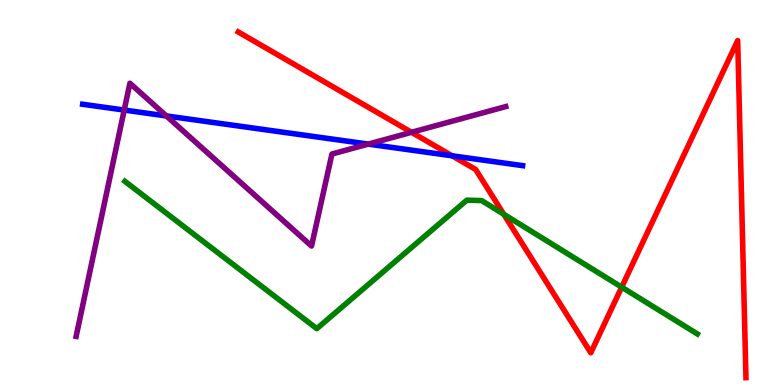[{'lines': ['blue', 'red'], 'intersections': [{'x': 5.83, 'y': 5.95}]}, {'lines': ['green', 'red'], 'intersections': [{'x': 6.5, 'y': 4.43}, {'x': 8.02, 'y': 2.54}]}, {'lines': ['purple', 'red'], 'intersections': [{'x': 5.31, 'y': 6.56}]}, {'lines': ['blue', 'green'], 'intersections': []}, {'lines': ['blue', 'purple'], 'intersections': [{'x': 1.6, 'y': 7.14}, {'x': 2.15, 'y': 6.99}, {'x': 4.75, 'y': 6.26}]}, {'lines': ['green', 'purple'], 'intersections': []}]